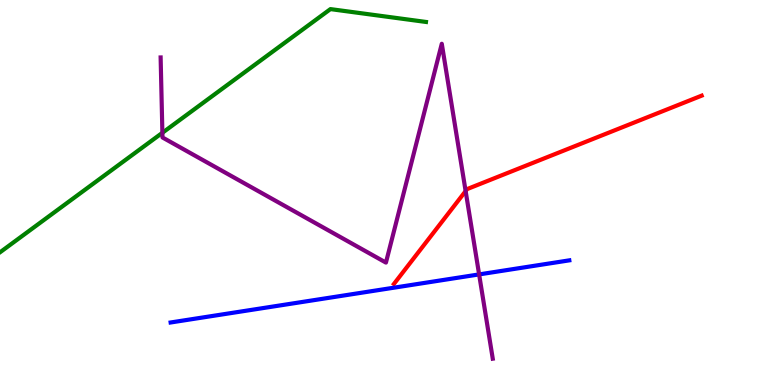[{'lines': ['blue', 'red'], 'intersections': []}, {'lines': ['green', 'red'], 'intersections': []}, {'lines': ['purple', 'red'], 'intersections': [{'x': 6.01, 'y': 5.04}]}, {'lines': ['blue', 'green'], 'intersections': []}, {'lines': ['blue', 'purple'], 'intersections': [{'x': 6.18, 'y': 2.87}]}, {'lines': ['green', 'purple'], 'intersections': [{'x': 2.1, 'y': 6.55}]}]